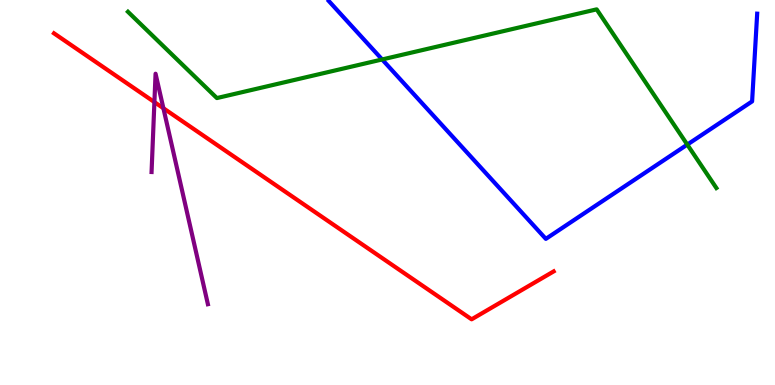[{'lines': ['blue', 'red'], 'intersections': []}, {'lines': ['green', 'red'], 'intersections': []}, {'lines': ['purple', 'red'], 'intersections': [{'x': 1.99, 'y': 7.35}, {'x': 2.11, 'y': 7.19}]}, {'lines': ['blue', 'green'], 'intersections': [{'x': 4.93, 'y': 8.46}, {'x': 8.87, 'y': 6.24}]}, {'lines': ['blue', 'purple'], 'intersections': []}, {'lines': ['green', 'purple'], 'intersections': []}]